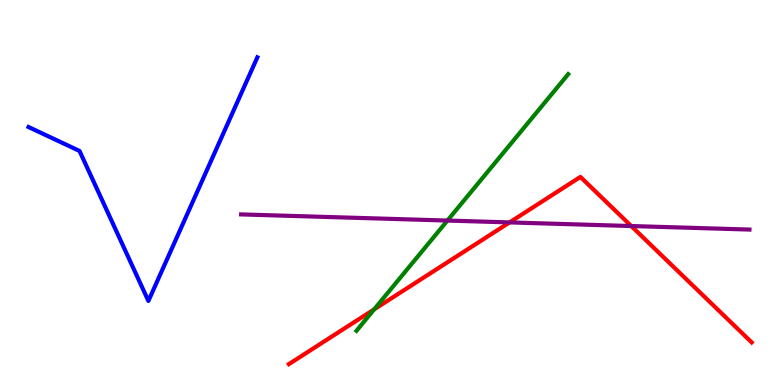[{'lines': ['blue', 'red'], 'intersections': []}, {'lines': ['green', 'red'], 'intersections': [{'x': 4.83, 'y': 1.96}]}, {'lines': ['purple', 'red'], 'intersections': [{'x': 6.57, 'y': 4.22}, {'x': 8.15, 'y': 4.13}]}, {'lines': ['blue', 'green'], 'intersections': []}, {'lines': ['blue', 'purple'], 'intersections': []}, {'lines': ['green', 'purple'], 'intersections': [{'x': 5.77, 'y': 4.27}]}]